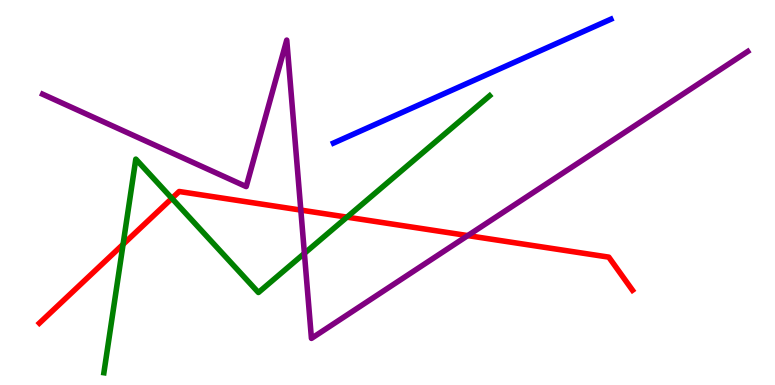[{'lines': ['blue', 'red'], 'intersections': []}, {'lines': ['green', 'red'], 'intersections': [{'x': 1.59, 'y': 3.65}, {'x': 2.22, 'y': 4.85}, {'x': 4.48, 'y': 4.36}]}, {'lines': ['purple', 'red'], 'intersections': [{'x': 3.88, 'y': 4.54}, {'x': 6.04, 'y': 3.88}]}, {'lines': ['blue', 'green'], 'intersections': []}, {'lines': ['blue', 'purple'], 'intersections': []}, {'lines': ['green', 'purple'], 'intersections': [{'x': 3.93, 'y': 3.42}]}]